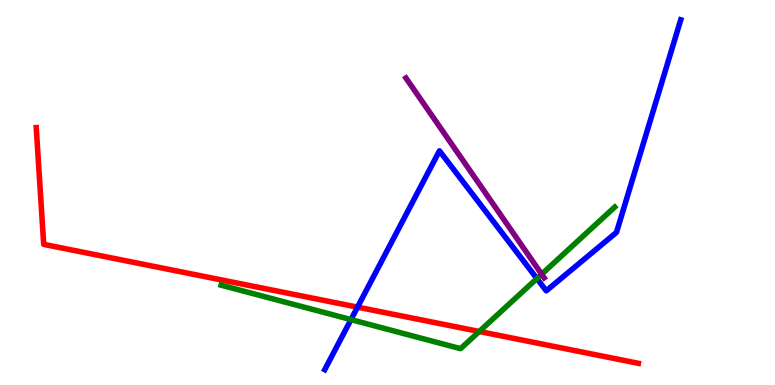[{'lines': ['blue', 'red'], 'intersections': [{'x': 4.61, 'y': 2.02}]}, {'lines': ['green', 'red'], 'intersections': [{'x': 6.18, 'y': 1.39}]}, {'lines': ['purple', 'red'], 'intersections': []}, {'lines': ['blue', 'green'], 'intersections': [{'x': 4.53, 'y': 1.7}, {'x': 6.93, 'y': 2.76}]}, {'lines': ['blue', 'purple'], 'intersections': []}, {'lines': ['green', 'purple'], 'intersections': [{'x': 6.99, 'y': 2.88}]}]